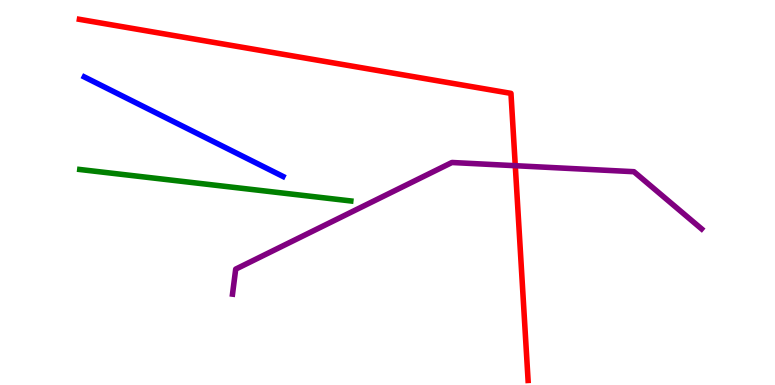[{'lines': ['blue', 'red'], 'intersections': []}, {'lines': ['green', 'red'], 'intersections': []}, {'lines': ['purple', 'red'], 'intersections': [{'x': 6.65, 'y': 5.7}]}, {'lines': ['blue', 'green'], 'intersections': []}, {'lines': ['blue', 'purple'], 'intersections': []}, {'lines': ['green', 'purple'], 'intersections': []}]